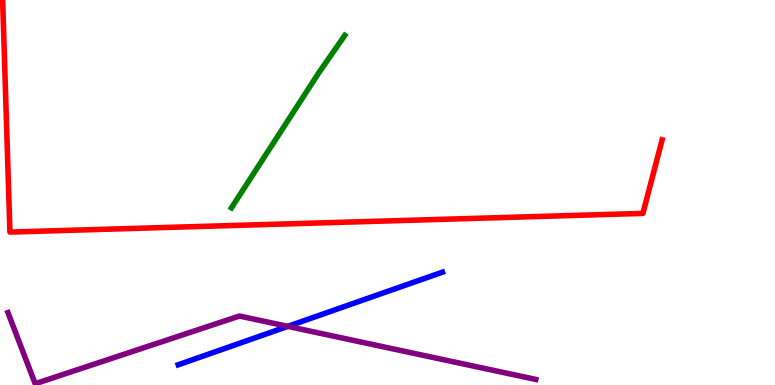[{'lines': ['blue', 'red'], 'intersections': []}, {'lines': ['green', 'red'], 'intersections': []}, {'lines': ['purple', 'red'], 'intersections': []}, {'lines': ['blue', 'green'], 'intersections': []}, {'lines': ['blue', 'purple'], 'intersections': [{'x': 3.71, 'y': 1.52}]}, {'lines': ['green', 'purple'], 'intersections': []}]